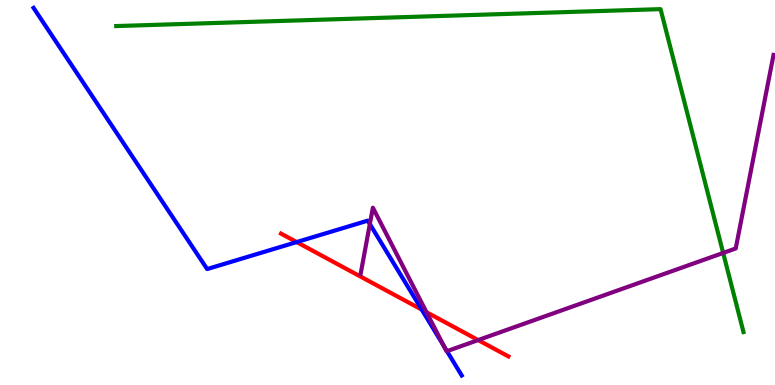[{'lines': ['blue', 'red'], 'intersections': [{'x': 3.83, 'y': 3.71}, {'x': 5.44, 'y': 1.96}]}, {'lines': ['green', 'red'], 'intersections': []}, {'lines': ['purple', 'red'], 'intersections': [{'x': 5.5, 'y': 1.89}, {'x': 6.17, 'y': 1.17}]}, {'lines': ['blue', 'green'], 'intersections': []}, {'lines': ['blue', 'purple'], 'intersections': [{'x': 4.77, 'y': 4.18}, {'x': 5.73, 'y': 1.01}, {'x': 5.77, 'y': 0.879}]}, {'lines': ['green', 'purple'], 'intersections': [{'x': 9.33, 'y': 3.43}]}]